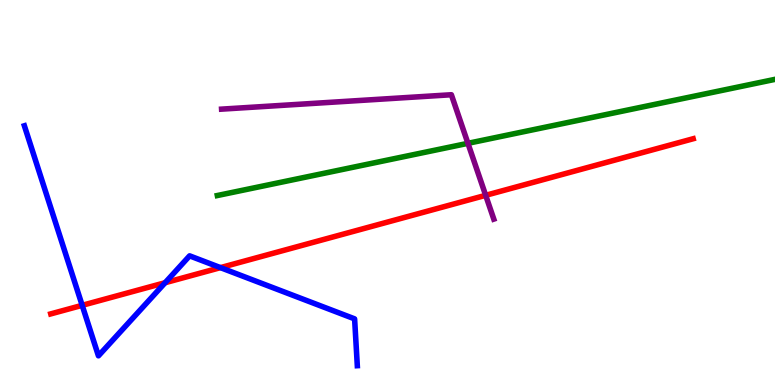[{'lines': ['blue', 'red'], 'intersections': [{'x': 1.06, 'y': 2.07}, {'x': 2.13, 'y': 2.66}, {'x': 2.84, 'y': 3.05}]}, {'lines': ['green', 'red'], 'intersections': []}, {'lines': ['purple', 'red'], 'intersections': [{'x': 6.27, 'y': 4.93}]}, {'lines': ['blue', 'green'], 'intersections': []}, {'lines': ['blue', 'purple'], 'intersections': []}, {'lines': ['green', 'purple'], 'intersections': [{'x': 6.04, 'y': 6.28}]}]